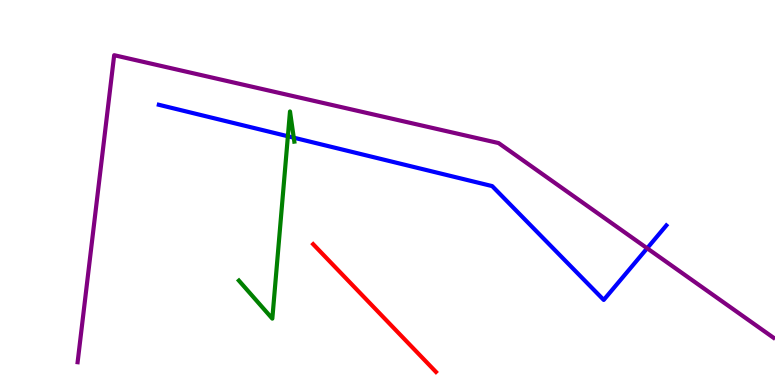[{'lines': ['blue', 'red'], 'intersections': []}, {'lines': ['green', 'red'], 'intersections': []}, {'lines': ['purple', 'red'], 'intersections': []}, {'lines': ['blue', 'green'], 'intersections': [{'x': 3.71, 'y': 6.46}, {'x': 3.79, 'y': 6.42}]}, {'lines': ['blue', 'purple'], 'intersections': [{'x': 8.35, 'y': 3.55}]}, {'lines': ['green', 'purple'], 'intersections': []}]